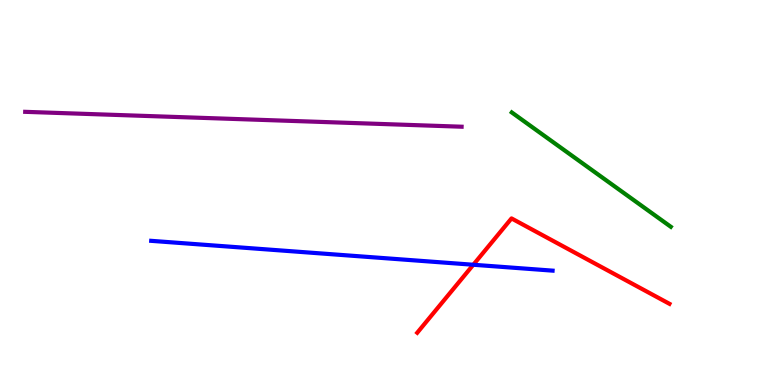[{'lines': ['blue', 'red'], 'intersections': [{'x': 6.11, 'y': 3.12}]}, {'lines': ['green', 'red'], 'intersections': []}, {'lines': ['purple', 'red'], 'intersections': []}, {'lines': ['blue', 'green'], 'intersections': []}, {'lines': ['blue', 'purple'], 'intersections': []}, {'lines': ['green', 'purple'], 'intersections': []}]